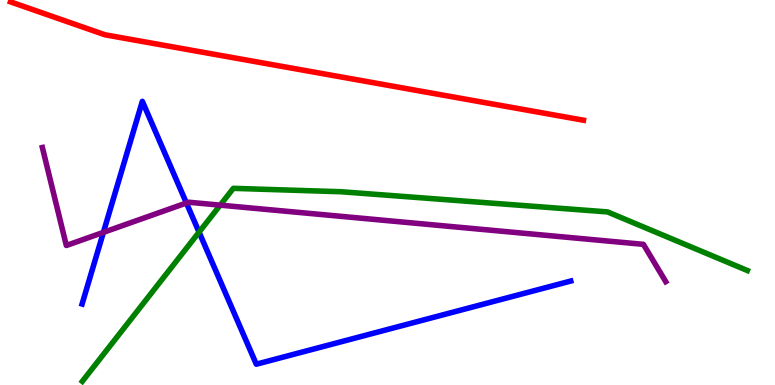[{'lines': ['blue', 'red'], 'intersections': []}, {'lines': ['green', 'red'], 'intersections': []}, {'lines': ['purple', 'red'], 'intersections': []}, {'lines': ['blue', 'green'], 'intersections': [{'x': 2.57, 'y': 3.97}]}, {'lines': ['blue', 'purple'], 'intersections': [{'x': 1.33, 'y': 3.96}, {'x': 2.41, 'y': 4.73}]}, {'lines': ['green', 'purple'], 'intersections': [{'x': 2.84, 'y': 4.67}]}]